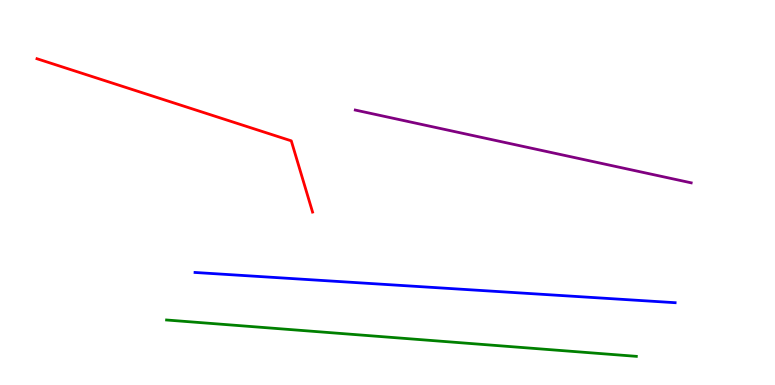[{'lines': ['blue', 'red'], 'intersections': []}, {'lines': ['green', 'red'], 'intersections': []}, {'lines': ['purple', 'red'], 'intersections': []}, {'lines': ['blue', 'green'], 'intersections': []}, {'lines': ['blue', 'purple'], 'intersections': []}, {'lines': ['green', 'purple'], 'intersections': []}]